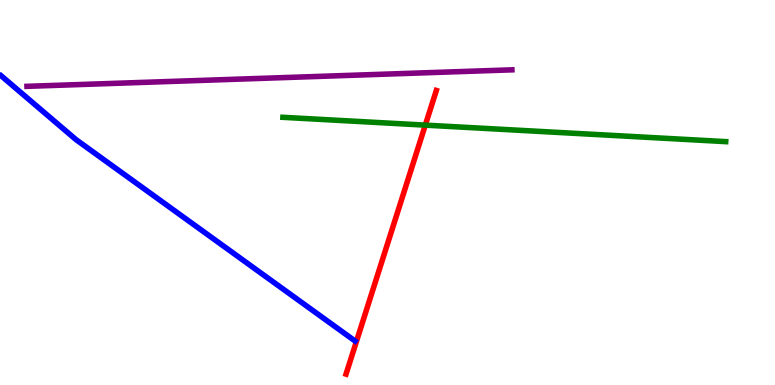[{'lines': ['blue', 'red'], 'intersections': []}, {'lines': ['green', 'red'], 'intersections': [{'x': 5.49, 'y': 6.75}]}, {'lines': ['purple', 'red'], 'intersections': []}, {'lines': ['blue', 'green'], 'intersections': []}, {'lines': ['blue', 'purple'], 'intersections': []}, {'lines': ['green', 'purple'], 'intersections': []}]